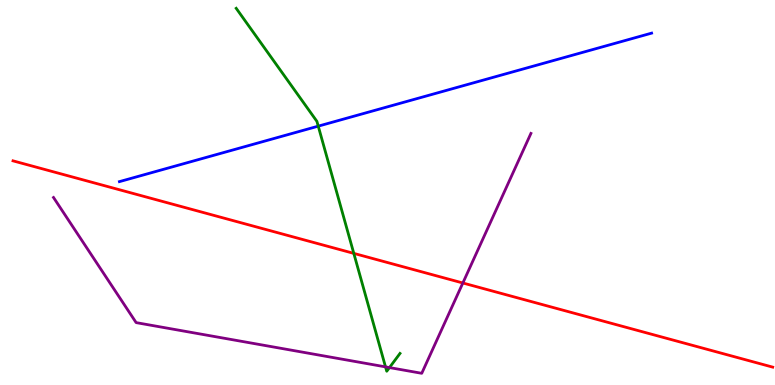[{'lines': ['blue', 'red'], 'intersections': []}, {'lines': ['green', 'red'], 'intersections': [{'x': 4.57, 'y': 3.42}]}, {'lines': ['purple', 'red'], 'intersections': [{'x': 5.97, 'y': 2.65}]}, {'lines': ['blue', 'green'], 'intersections': [{'x': 4.11, 'y': 6.72}]}, {'lines': ['blue', 'purple'], 'intersections': []}, {'lines': ['green', 'purple'], 'intersections': [{'x': 4.97, 'y': 0.471}, {'x': 5.03, 'y': 0.453}]}]